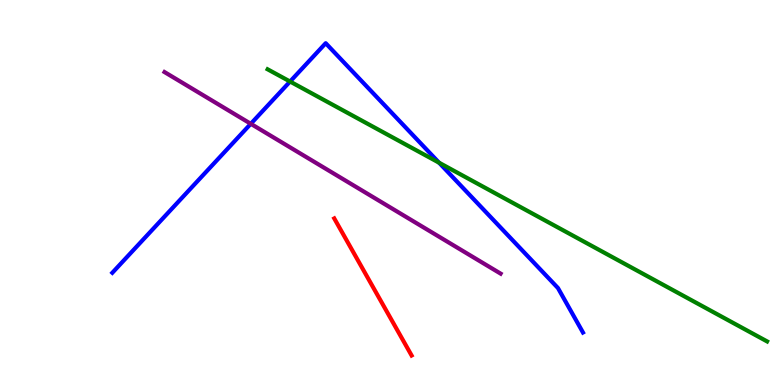[{'lines': ['blue', 'red'], 'intersections': []}, {'lines': ['green', 'red'], 'intersections': []}, {'lines': ['purple', 'red'], 'intersections': []}, {'lines': ['blue', 'green'], 'intersections': [{'x': 3.74, 'y': 7.88}, {'x': 5.67, 'y': 5.77}]}, {'lines': ['blue', 'purple'], 'intersections': [{'x': 3.24, 'y': 6.78}]}, {'lines': ['green', 'purple'], 'intersections': []}]